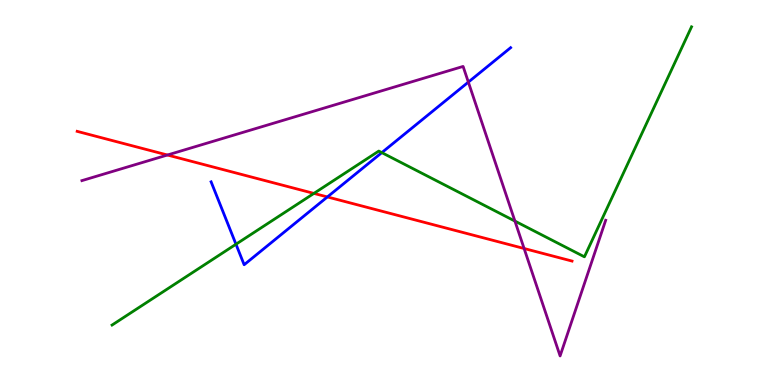[{'lines': ['blue', 'red'], 'intersections': [{'x': 4.22, 'y': 4.88}]}, {'lines': ['green', 'red'], 'intersections': [{'x': 4.05, 'y': 4.98}]}, {'lines': ['purple', 'red'], 'intersections': [{'x': 2.16, 'y': 5.97}, {'x': 6.76, 'y': 3.55}]}, {'lines': ['blue', 'green'], 'intersections': [{'x': 3.04, 'y': 3.66}, {'x': 4.93, 'y': 6.04}]}, {'lines': ['blue', 'purple'], 'intersections': [{'x': 6.04, 'y': 7.87}]}, {'lines': ['green', 'purple'], 'intersections': [{'x': 6.64, 'y': 4.26}]}]